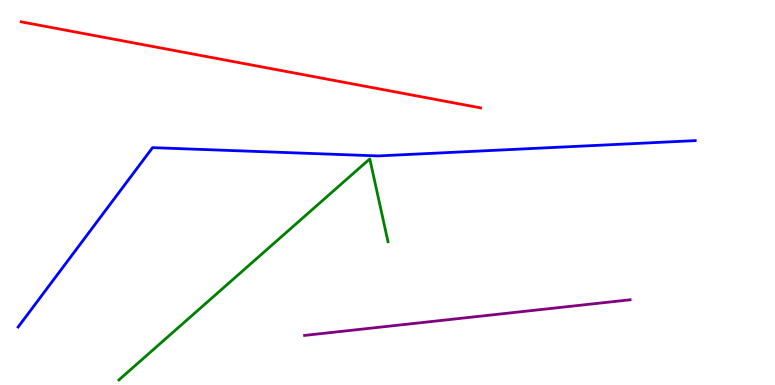[{'lines': ['blue', 'red'], 'intersections': []}, {'lines': ['green', 'red'], 'intersections': []}, {'lines': ['purple', 'red'], 'intersections': []}, {'lines': ['blue', 'green'], 'intersections': []}, {'lines': ['blue', 'purple'], 'intersections': []}, {'lines': ['green', 'purple'], 'intersections': []}]